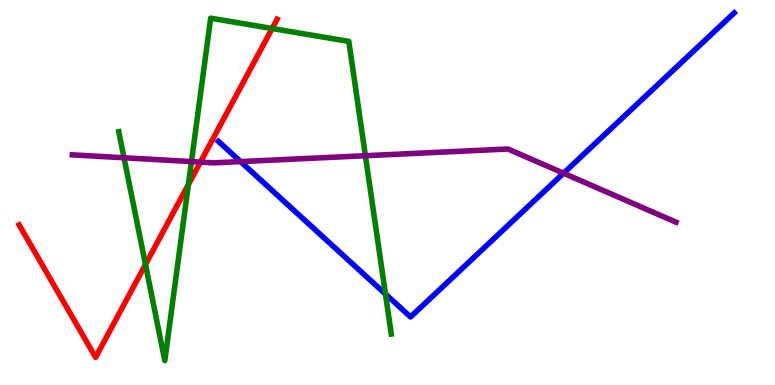[{'lines': ['blue', 'red'], 'intersections': []}, {'lines': ['green', 'red'], 'intersections': [{'x': 1.88, 'y': 3.13}, {'x': 2.43, 'y': 5.21}, {'x': 3.51, 'y': 9.26}]}, {'lines': ['purple', 'red'], 'intersections': [{'x': 2.59, 'y': 5.79}]}, {'lines': ['blue', 'green'], 'intersections': [{'x': 4.97, 'y': 2.36}]}, {'lines': ['blue', 'purple'], 'intersections': [{'x': 3.1, 'y': 5.8}, {'x': 7.27, 'y': 5.5}]}, {'lines': ['green', 'purple'], 'intersections': [{'x': 1.6, 'y': 5.9}, {'x': 2.47, 'y': 5.8}, {'x': 4.71, 'y': 5.96}]}]